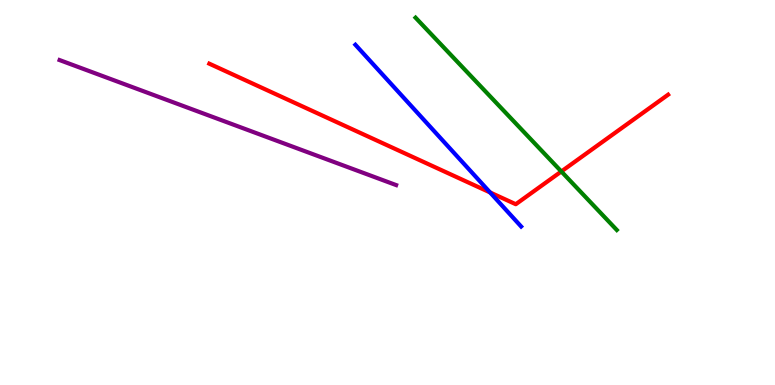[{'lines': ['blue', 'red'], 'intersections': [{'x': 6.32, 'y': 5.0}]}, {'lines': ['green', 'red'], 'intersections': [{'x': 7.24, 'y': 5.55}]}, {'lines': ['purple', 'red'], 'intersections': []}, {'lines': ['blue', 'green'], 'intersections': []}, {'lines': ['blue', 'purple'], 'intersections': []}, {'lines': ['green', 'purple'], 'intersections': []}]